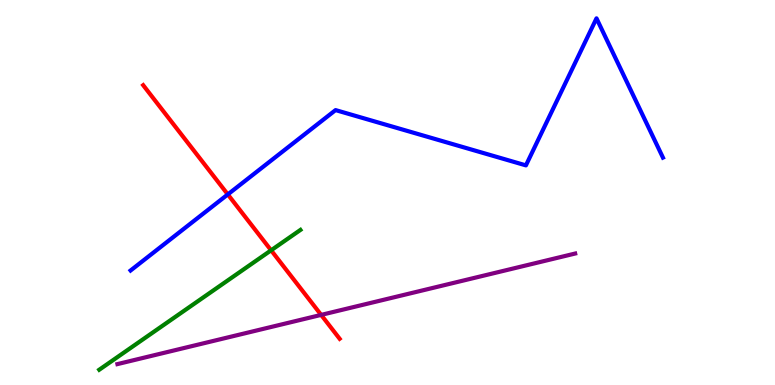[{'lines': ['blue', 'red'], 'intersections': [{'x': 2.94, 'y': 4.95}]}, {'lines': ['green', 'red'], 'intersections': [{'x': 3.5, 'y': 3.5}]}, {'lines': ['purple', 'red'], 'intersections': [{'x': 4.14, 'y': 1.82}]}, {'lines': ['blue', 'green'], 'intersections': []}, {'lines': ['blue', 'purple'], 'intersections': []}, {'lines': ['green', 'purple'], 'intersections': []}]